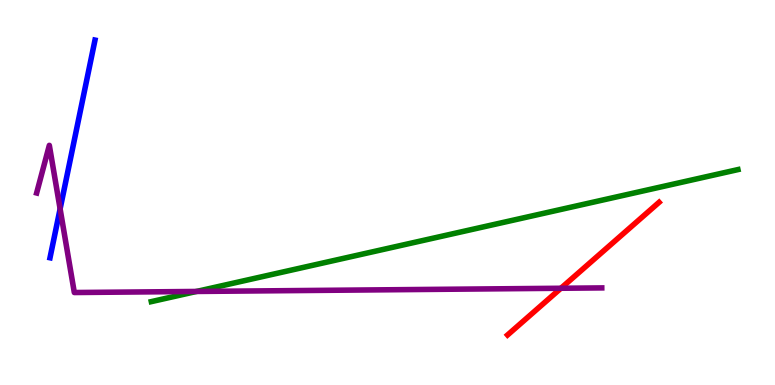[{'lines': ['blue', 'red'], 'intersections': []}, {'lines': ['green', 'red'], 'intersections': []}, {'lines': ['purple', 'red'], 'intersections': [{'x': 7.24, 'y': 2.51}]}, {'lines': ['blue', 'green'], 'intersections': []}, {'lines': ['blue', 'purple'], 'intersections': [{'x': 0.776, 'y': 4.57}]}, {'lines': ['green', 'purple'], 'intersections': [{'x': 2.54, 'y': 2.43}]}]